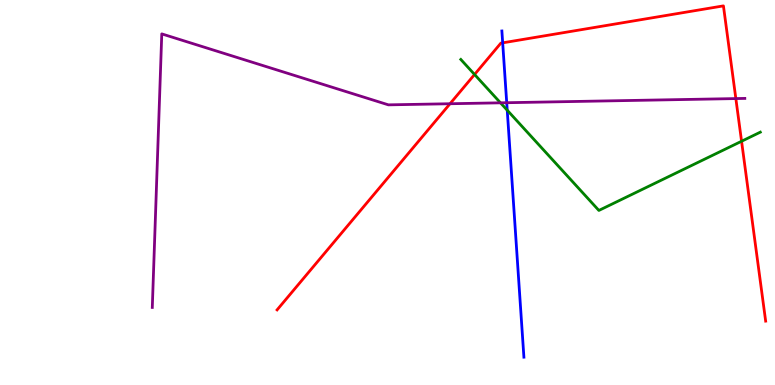[{'lines': ['blue', 'red'], 'intersections': [{'x': 6.49, 'y': 8.89}]}, {'lines': ['green', 'red'], 'intersections': [{'x': 6.12, 'y': 8.07}, {'x': 9.57, 'y': 6.33}]}, {'lines': ['purple', 'red'], 'intersections': [{'x': 5.81, 'y': 7.31}, {'x': 9.49, 'y': 7.44}]}, {'lines': ['blue', 'green'], 'intersections': [{'x': 6.54, 'y': 7.14}]}, {'lines': ['blue', 'purple'], 'intersections': [{'x': 6.54, 'y': 7.33}]}, {'lines': ['green', 'purple'], 'intersections': [{'x': 6.46, 'y': 7.33}]}]